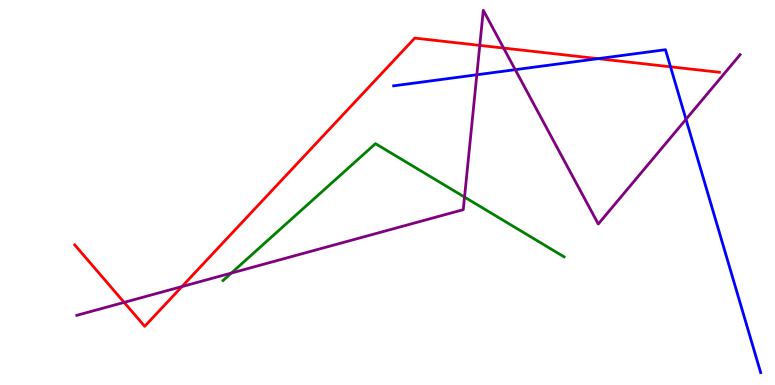[{'lines': ['blue', 'red'], 'intersections': [{'x': 7.72, 'y': 8.48}, {'x': 8.65, 'y': 8.27}]}, {'lines': ['green', 'red'], 'intersections': []}, {'lines': ['purple', 'red'], 'intersections': [{'x': 1.6, 'y': 2.15}, {'x': 2.35, 'y': 2.56}, {'x': 6.19, 'y': 8.82}, {'x': 6.5, 'y': 8.75}]}, {'lines': ['blue', 'green'], 'intersections': []}, {'lines': ['blue', 'purple'], 'intersections': [{'x': 6.15, 'y': 8.06}, {'x': 6.65, 'y': 8.19}, {'x': 8.85, 'y': 6.9}]}, {'lines': ['green', 'purple'], 'intersections': [{'x': 2.98, 'y': 2.91}, {'x': 5.99, 'y': 4.88}]}]